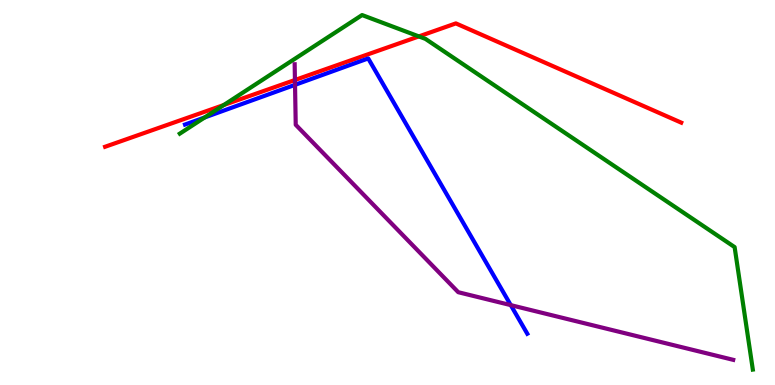[{'lines': ['blue', 'red'], 'intersections': []}, {'lines': ['green', 'red'], 'intersections': [{'x': 2.89, 'y': 7.27}, {'x': 5.4, 'y': 9.05}]}, {'lines': ['purple', 'red'], 'intersections': [{'x': 3.81, 'y': 7.92}]}, {'lines': ['blue', 'green'], 'intersections': [{'x': 2.64, 'y': 6.95}]}, {'lines': ['blue', 'purple'], 'intersections': [{'x': 3.81, 'y': 7.8}, {'x': 6.59, 'y': 2.07}]}, {'lines': ['green', 'purple'], 'intersections': []}]